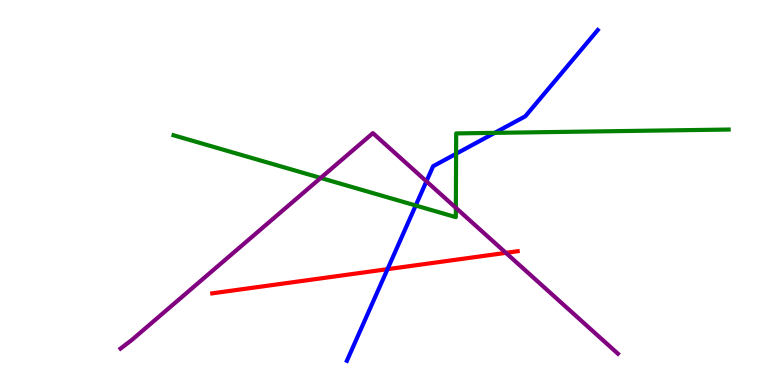[{'lines': ['blue', 'red'], 'intersections': [{'x': 5.0, 'y': 3.01}]}, {'lines': ['green', 'red'], 'intersections': []}, {'lines': ['purple', 'red'], 'intersections': [{'x': 6.53, 'y': 3.43}]}, {'lines': ['blue', 'green'], 'intersections': [{'x': 5.36, 'y': 4.66}, {'x': 5.89, 'y': 6.01}, {'x': 6.38, 'y': 6.55}]}, {'lines': ['blue', 'purple'], 'intersections': [{'x': 5.5, 'y': 5.29}]}, {'lines': ['green', 'purple'], 'intersections': [{'x': 4.14, 'y': 5.38}, {'x': 5.88, 'y': 4.6}]}]